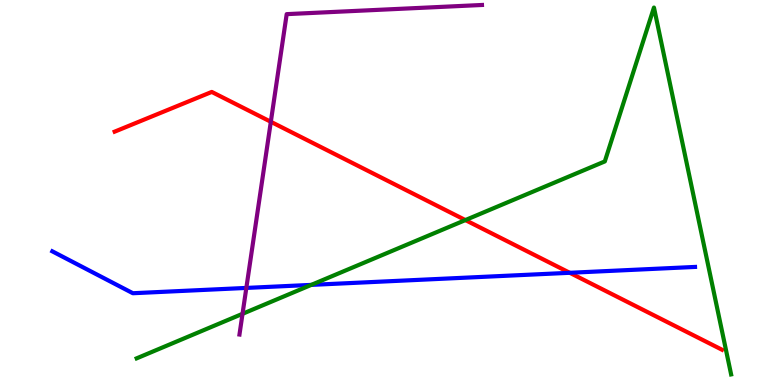[{'lines': ['blue', 'red'], 'intersections': [{'x': 7.35, 'y': 2.91}]}, {'lines': ['green', 'red'], 'intersections': [{'x': 6.01, 'y': 4.28}]}, {'lines': ['purple', 'red'], 'intersections': [{'x': 3.49, 'y': 6.84}]}, {'lines': ['blue', 'green'], 'intersections': [{'x': 4.02, 'y': 2.6}]}, {'lines': ['blue', 'purple'], 'intersections': [{'x': 3.18, 'y': 2.52}]}, {'lines': ['green', 'purple'], 'intersections': [{'x': 3.13, 'y': 1.85}]}]